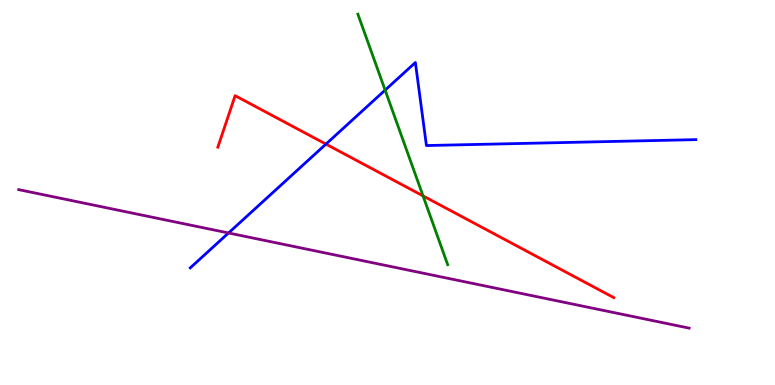[{'lines': ['blue', 'red'], 'intersections': [{'x': 4.21, 'y': 6.26}]}, {'lines': ['green', 'red'], 'intersections': [{'x': 5.46, 'y': 4.91}]}, {'lines': ['purple', 'red'], 'intersections': []}, {'lines': ['blue', 'green'], 'intersections': [{'x': 4.97, 'y': 7.66}]}, {'lines': ['blue', 'purple'], 'intersections': [{'x': 2.95, 'y': 3.95}]}, {'lines': ['green', 'purple'], 'intersections': []}]